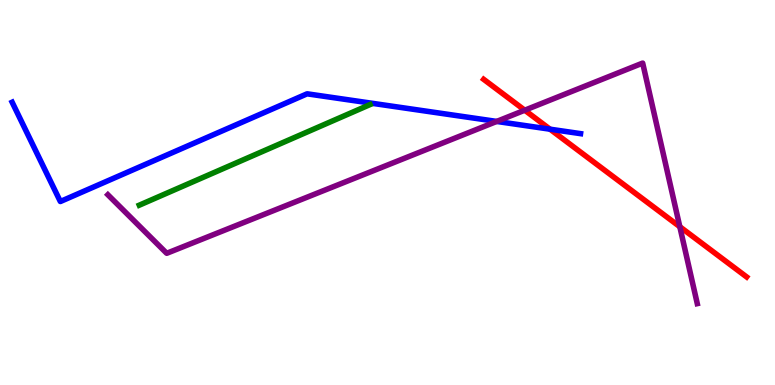[{'lines': ['blue', 'red'], 'intersections': [{'x': 7.1, 'y': 6.64}]}, {'lines': ['green', 'red'], 'intersections': []}, {'lines': ['purple', 'red'], 'intersections': [{'x': 6.77, 'y': 7.14}, {'x': 8.77, 'y': 4.11}]}, {'lines': ['blue', 'green'], 'intersections': []}, {'lines': ['blue', 'purple'], 'intersections': [{'x': 6.41, 'y': 6.85}]}, {'lines': ['green', 'purple'], 'intersections': []}]